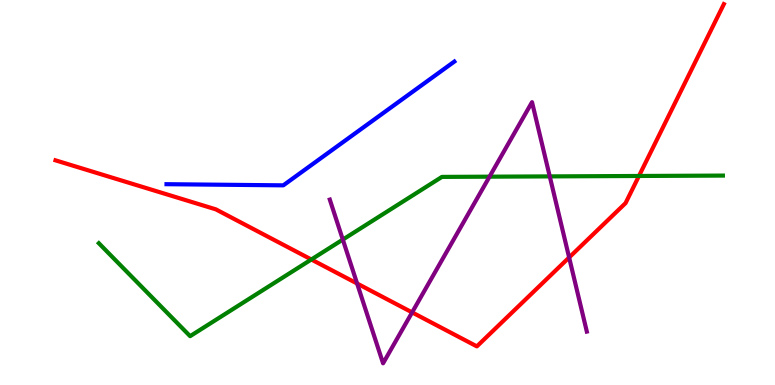[{'lines': ['blue', 'red'], 'intersections': []}, {'lines': ['green', 'red'], 'intersections': [{'x': 4.02, 'y': 3.26}, {'x': 8.24, 'y': 5.43}]}, {'lines': ['purple', 'red'], 'intersections': [{'x': 4.61, 'y': 2.64}, {'x': 5.32, 'y': 1.89}, {'x': 7.34, 'y': 3.31}]}, {'lines': ['blue', 'green'], 'intersections': []}, {'lines': ['blue', 'purple'], 'intersections': []}, {'lines': ['green', 'purple'], 'intersections': [{'x': 4.42, 'y': 3.78}, {'x': 6.32, 'y': 5.41}, {'x': 7.09, 'y': 5.42}]}]